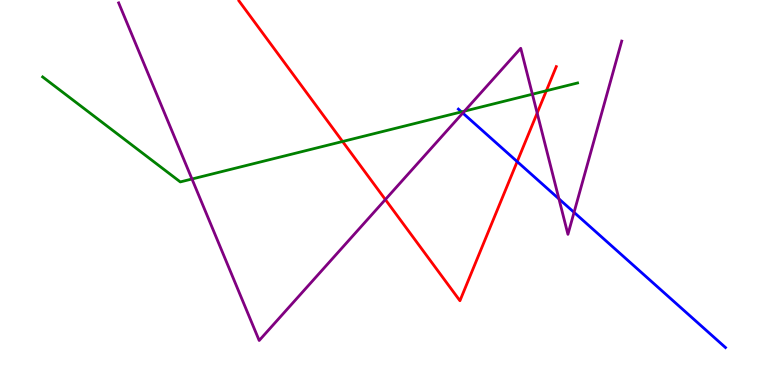[{'lines': ['blue', 'red'], 'intersections': [{'x': 6.67, 'y': 5.8}]}, {'lines': ['green', 'red'], 'intersections': [{'x': 4.42, 'y': 6.32}, {'x': 7.05, 'y': 7.64}]}, {'lines': ['purple', 'red'], 'intersections': [{'x': 4.97, 'y': 4.82}, {'x': 6.93, 'y': 7.06}]}, {'lines': ['blue', 'green'], 'intersections': [{'x': 5.95, 'y': 7.09}]}, {'lines': ['blue', 'purple'], 'intersections': [{'x': 5.97, 'y': 7.06}, {'x': 7.21, 'y': 4.83}, {'x': 7.41, 'y': 4.48}]}, {'lines': ['green', 'purple'], 'intersections': [{'x': 2.48, 'y': 5.35}, {'x': 5.99, 'y': 7.11}, {'x': 6.87, 'y': 7.55}]}]